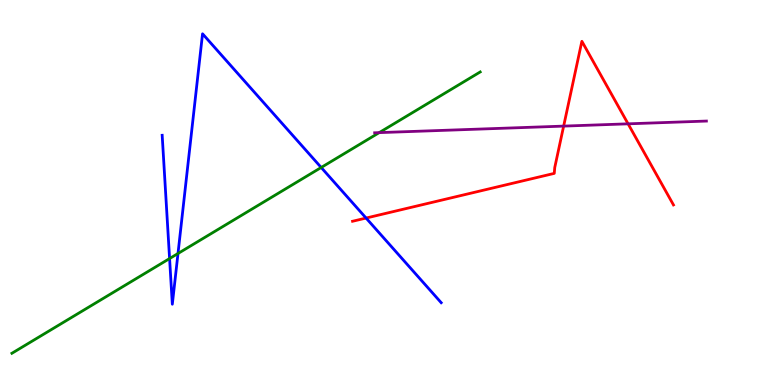[{'lines': ['blue', 'red'], 'intersections': [{'x': 4.72, 'y': 4.34}]}, {'lines': ['green', 'red'], 'intersections': []}, {'lines': ['purple', 'red'], 'intersections': [{'x': 7.27, 'y': 6.72}, {'x': 8.1, 'y': 6.78}]}, {'lines': ['blue', 'green'], 'intersections': [{'x': 2.19, 'y': 3.28}, {'x': 2.3, 'y': 3.42}, {'x': 4.14, 'y': 5.65}]}, {'lines': ['blue', 'purple'], 'intersections': []}, {'lines': ['green', 'purple'], 'intersections': [{'x': 4.89, 'y': 6.56}]}]